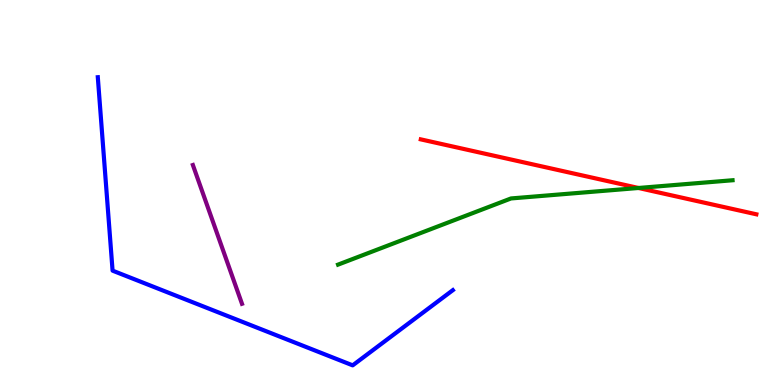[{'lines': ['blue', 'red'], 'intersections': []}, {'lines': ['green', 'red'], 'intersections': [{'x': 8.24, 'y': 5.12}]}, {'lines': ['purple', 'red'], 'intersections': []}, {'lines': ['blue', 'green'], 'intersections': []}, {'lines': ['blue', 'purple'], 'intersections': []}, {'lines': ['green', 'purple'], 'intersections': []}]